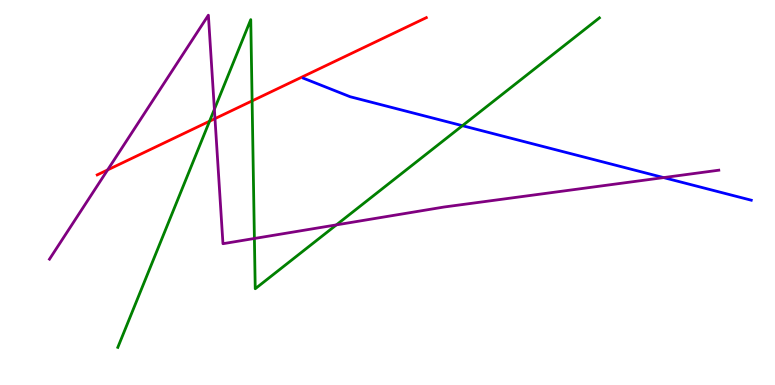[{'lines': ['blue', 'red'], 'intersections': []}, {'lines': ['green', 'red'], 'intersections': [{'x': 2.7, 'y': 6.85}, {'x': 3.25, 'y': 7.38}]}, {'lines': ['purple', 'red'], 'intersections': [{'x': 1.39, 'y': 5.59}, {'x': 2.77, 'y': 6.92}]}, {'lines': ['blue', 'green'], 'intersections': [{'x': 5.97, 'y': 6.74}]}, {'lines': ['blue', 'purple'], 'intersections': [{'x': 8.56, 'y': 5.39}]}, {'lines': ['green', 'purple'], 'intersections': [{'x': 2.77, 'y': 7.16}, {'x': 3.28, 'y': 3.81}, {'x': 4.34, 'y': 4.16}]}]